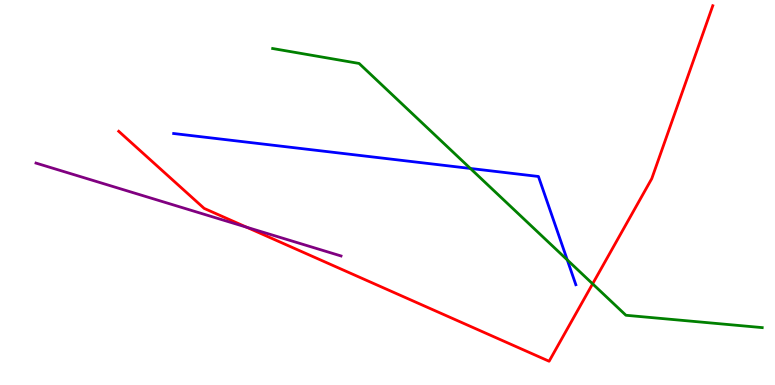[{'lines': ['blue', 'red'], 'intersections': []}, {'lines': ['green', 'red'], 'intersections': [{'x': 7.65, 'y': 2.63}]}, {'lines': ['purple', 'red'], 'intersections': [{'x': 3.18, 'y': 4.1}]}, {'lines': ['blue', 'green'], 'intersections': [{'x': 6.07, 'y': 5.62}, {'x': 7.32, 'y': 3.25}]}, {'lines': ['blue', 'purple'], 'intersections': []}, {'lines': ['green', 'purple'], 'intersections': []}]